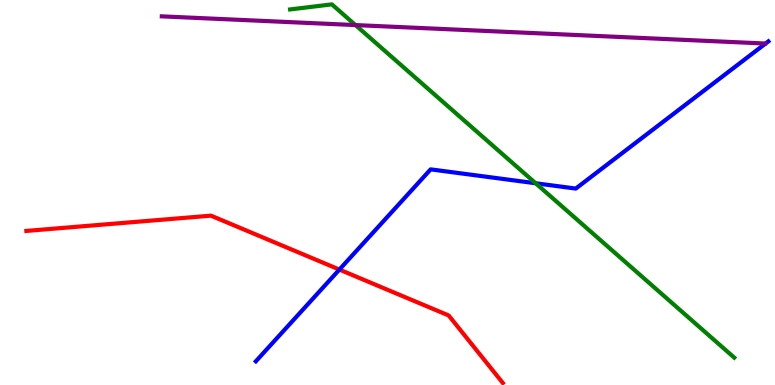[{'lines': ['blue', 'red'], 'intersections': [{'x': 4.38, 'y': 3.0}]}, {'lines': ['green', 'red'], 'intersections': []}, {'lines': ['purple', 'red'], 'intersections': []}, {'lines': ['blue', 'green'], 'intersections': [{'x': 6.91, 'y': 5.24}]}, {'lines': ['blue', 'purple'], 'intersections': []}, {'lines': ['green', 'purple'], 'intersections': [{'x': 4.59, 'y': 9.35}]}]